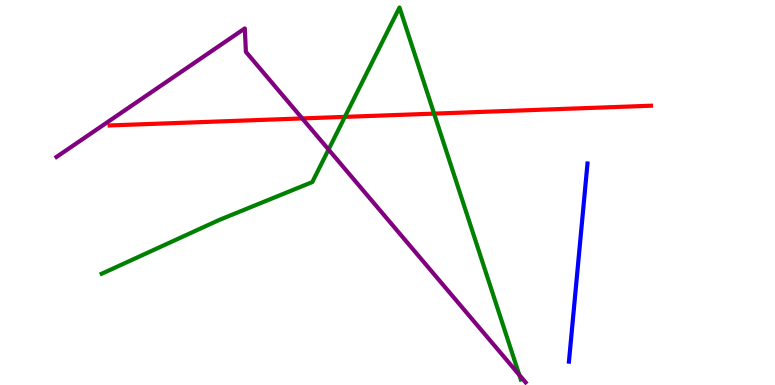[{'lines': ['blue', 'red'], 'intersections': []}, {'lines': ['green', 'red'], 'intersections': [{'x': 4.45, 'y': 6.96}, {'x': 5.6, 'y': 7.05}]}, {'lines': ['purple', 'red'], 'intersections': [{'x': 3.9, 'y': 6.92}]}, {'lines': ['blue', 'green'], 'intersections': []}, {'lines': ['blue', 'purple'], 'intersections': []}, {'lines': ['green', 'purple'], 'intersections': [{'x': 4.24, 'y': 6.12}, {'x': 6.7, 'y': 0.263}]}]